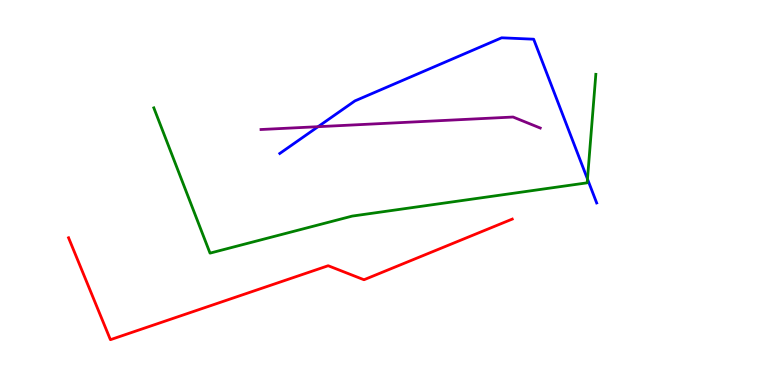[{'lines': ['blue', 'red'], 'intersections': []}, {'lines': ['green', 'red'], 'intersections': []}, {'lines': ['purple', 'red'], 'intersections': []}, {'lines': ['blue', 'green'], 'intersections': [{'x': 7.58, 'y': 5.35}]}, {'lines': ['blue', 'purple'], 'intersections': [{'x': 4.1, 'y': 6.71}]}, {'lines': ['green', 'purple'], 'intersections': []}]